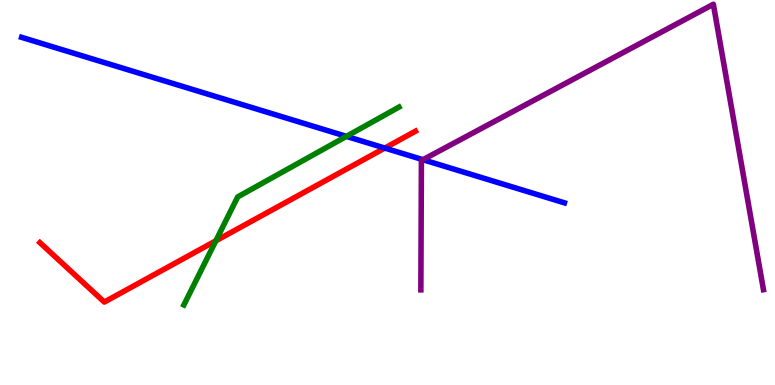[{'lines': ['blue', 'red'], 'intersections': [{'x': 4.96, 'y': 6.15}]}, {'lines': ['green', 'red'], 'intersections': [{'x': 2.78, 'y': 3.74}]}, {'lines': ['purple', 'red'], 'intersections': []}, {'lines': ['blue', 'green'], 'intersections': [{'x': 4.47, 'y': 6.46}]}, {'lines': ['blue', 'purple'], 'intersections': [{'x': 5.46, 'y': 5.85}]}, {'lines': ['green', 'purple'], 'intersections': []}]